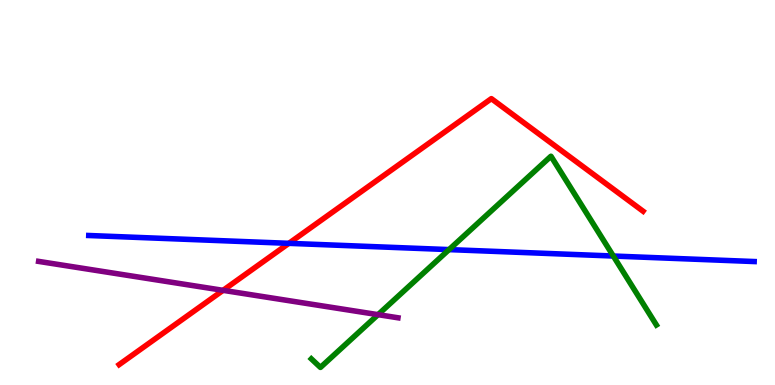[{'lines': ['blue', 'red'], 'intersections': [{'x': 3.73, 'y': 3.68}]}, {'lines': ['green', 'red'], 'intersections': []}, {'lines': ['purple', 'red'], 'intersections': [{'x': 2.88, 'y': 2.46}]}, {'lines': ['blue', 'green'], 'intersections': [{'x': 5.79, 'y': 3.52}, {'x': 7.91, 'y': 3.35}]}, {'lines': ['blue', 'purple'], 'intersections': []}, {'lines': ['green', 'purple'], 'intersections': [{'x': 4.88, 'y': 1.83}]}]